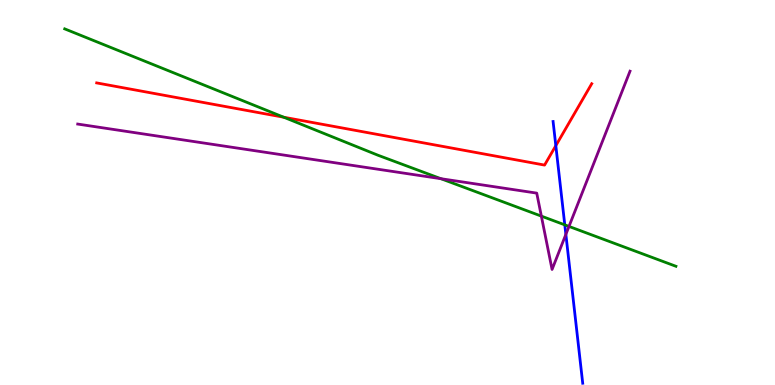[{'lines': ['blue', 'red'], 'intersections': [{'x': 7.17, 'y': 6.22}]}, {'lines': ['green', 'red'], 'intersections': [{'x': 3.66, 'y': 6.95}]}, {'lines': ['purple', 'red'], 'intersections': []}, {'lines': ['blue', 'green'], 'intersections': [{'x': 7.29, 'y': 4.16}]}, {'lines': ['blue', 'purple'], 'intersections': [{'x': 7.3, 'y': 3.91}]}, {'lines': ['green', 'purple'], 'intersections': [{'x': 5.69, 'y': 5.36}, {'x': 6.99, 'y': 4.39}, {'x': 7.34, 'y': 4.12}]}]